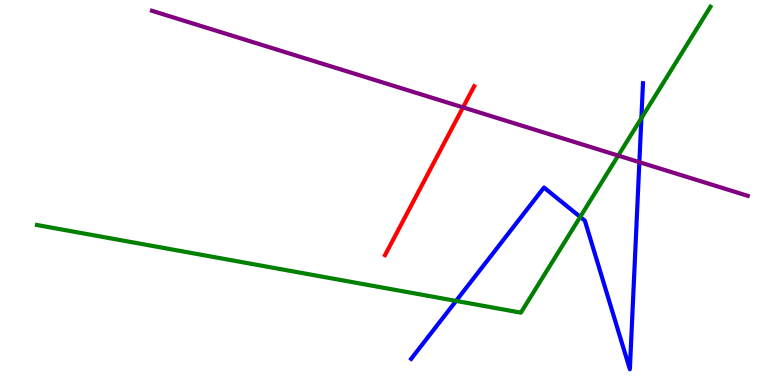[{'lines': ['blue', 'red'], 'intersections': []}, {'lines': ['green', 'red'], 'intersections': []}, {'lines': ['purple', 'red'], 'intersections': [{'x': 5.97, 'y': 7.21}]}, {'lines': ['blue', 'green'], 'intersections': [{'x': 5.88, 'y': 2.18}, {'x': 7.49, 'y': 4.37}, {'x': 8.28, 'y': 6.93}]}, {'lines': ['blue', 'purple'], 'intersections': [{'x': 8.25, 'y': 5.79}]}, {'lines': ['green', 'purple'], 'intersections': [{'x': 7.98, 'y': 5.96}]}]